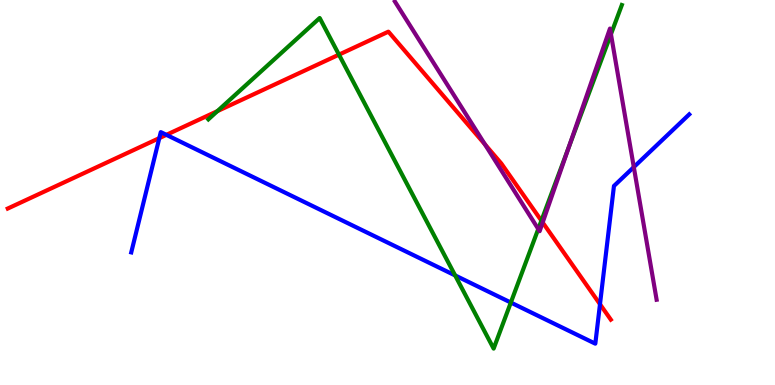[{'lines': ['blue', 'red'], 'intersections': [{'x': 2.06, 'y': 6.41}, {'x': 2.15, 'y': 6.5}, {'x': 7.74, 'y': 2.1}]}, {'lines': ['green', 'red'], 'intersections': [{'x': 2.8, 'y': 7.11}, {'x': 4.37, 'y': 8.58}, {'x': 6.99, 'y': 4.27}]}, {'lines': ['purple', 'red'], 'intersections': [{'x': 6.26, 'y': 6.25}, {'x': 7.0, 'y': 4.22}]}, {'lines': ['blue', 'green'], 'intersections': [{'x': 5.87, 'y': 2.85}, {'x': 6.59, 'y': 2.14}]}, {'lines': ['blue', 'purple'], 'intersections': [{'x': 8.18, 'y': 5.66}]}, {'lines': ['green', 'purple'], 'intersections': [{'x': 6.95, 'y': 4.05}, {'x': 7.34, 'y': 6.18}, {'x': 7.88, 'y': 9.11}]}]